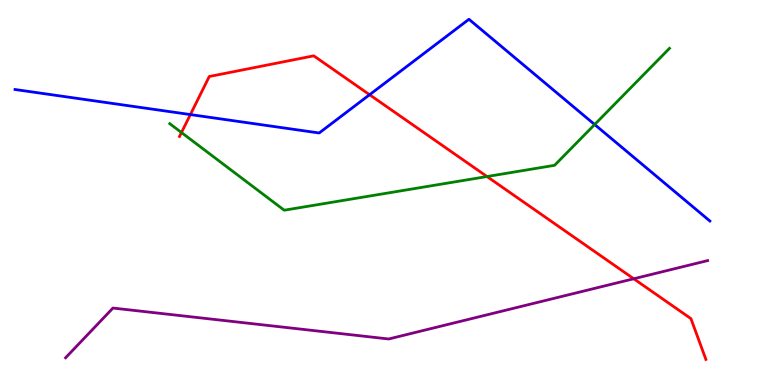[{'lines': ['blue', 'red'], 'intersections': [{'x': 2.46, 'y': 7.02}, {'x': 4.77, 'y': 7.54}]}, {'lines': ['green', 'red'], 'intersections': [{'x': 2.34, 'y': 6.56}, {'x': 6.28, 'y': 5.41}]}, {'lines': ['purple', 'red'], 'intersections': [{'x': 8.18, 'y': 2.76}]}, {'lines': ['blue', 'green'], 'intersections': [{'x': 7.67, 'y': 6.77}]}, {'lines': ['blue', 'purple'], 'intersections': []}, {'lines': ['green', 'purple'], 'intersections': []}]